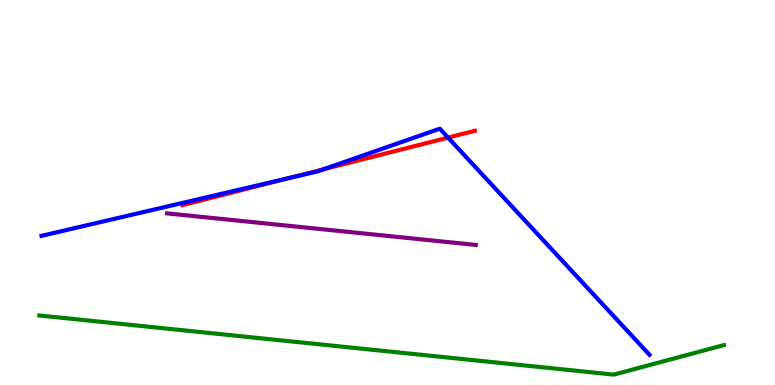[{'lines': ['blue', 'red'], 'intersections': [{'x': 3.73, 'y': 5.38}, {'x': 4.17, 'y': 5.6}, {'x': 5.78, 'y': 6.43}]}, {'lines': ['green', 'red'], 'intersections': []}, {'lines': ['purple', 'red'], 'intersections': []}, {'lines': ['blue', 'green'], 'intersections': []}, {'lines': ['blue', 'purple'], 'intersections': []}, {'lines': ['green', 'purple'], 'intersections': []}]